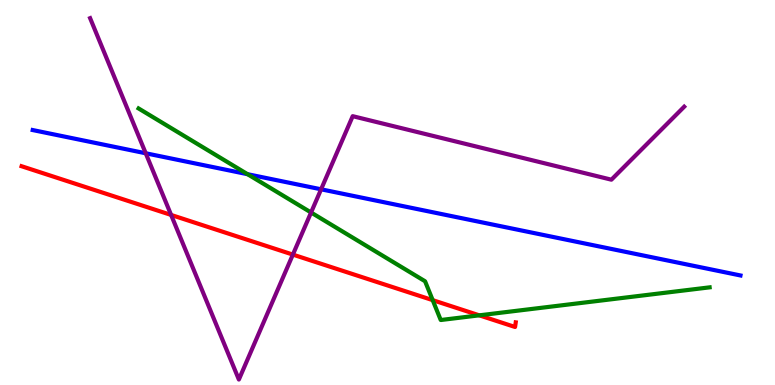[{'lines': ['blue', 'red'], 'intersections': []}, {'lines': ['green', 'red'], 'intersections': [{'x': 5.58, 'y': 2.2}, {'x': 6.18, 'y': 1.81}]}, {'lines': ['purple', 'red'], 'intersections': [{'x': 2.21, 'y': 4.42}, {'x': 3.78, 'y': 3.39}]}, {'lines': ['blue', 'green'], 'intersections': [{'x': 3.19, 'y': 5.48}]}, {'lines': ['blue', 'purple'], 'intersections': [{'x': 1.88, 'y': 6.02}, {'x': 4.14, 'y': 5.08}]}, {'lines': ['green', 'purple'], 'intersections': [{'x': 4.01, 'y': 4.48}]}]